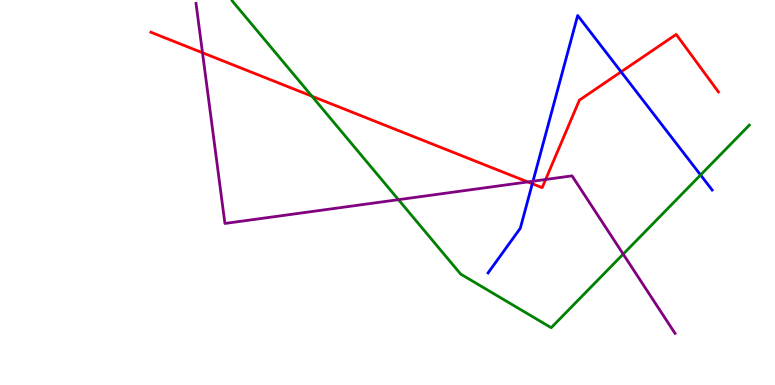[{'lines': ['blue', 'red'], 'intersections': [{'x': 6.87, 'y': 5.23}, {'x': 8.01, 'y': 8.13}]}, {'lines': ['green', 'red'], 'intersections': [{'x': 4.02, 'y': 7.5}]}, {'lines': ['purple', 'red'], 'intersections': [{'x': 2.61, 'y': 8.63}, {'x': 6.81, 'y': 5.27}, {'x': 7.04, 'y': 5.34}]}, {'lines': ['blue', 'green'], 'intersections': [{'x': 9.04, 'y': 5.46}]}, {'lines': ['blue', 'purple'], 'intersections': [{'x': 6.88, 'y': 5.29}]}, {'lines': ['green', 'purple'], 'intersections': [{'x': 5.14, 'y': 4.81}, {'x': 8.04, 'y': 3.4}]}]